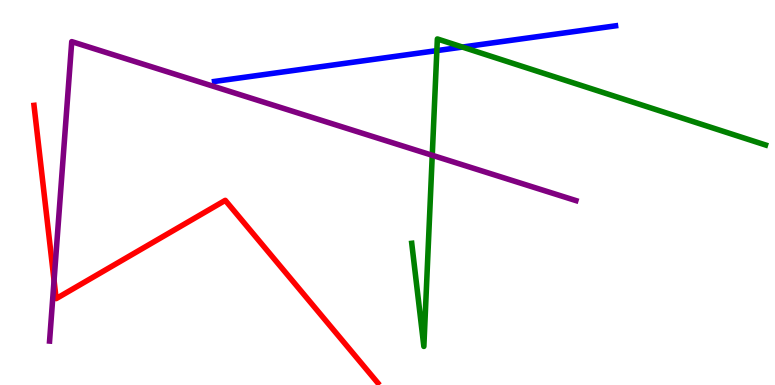[{'lines': ['blue', 'red'], 'intersections': []}, {'lines': ['green', 'red'], 'intersections': []}, {'lines': ['purple', 'red'], 'intersections': [{'x': 0.697, 'y': 2.72}]}, {'lines': ['blue', 'green'], 'intersections': [{'x': 5.64, 'y': 8.69}, {'x': 5.97, 'y': 8.78}]}, {'lines': ['blue', 'purple'], 'intersections': []}, {'lines': ['green', 'purple'], 'intersections': [{'x': 5.58, 'y': 5.97}]}]